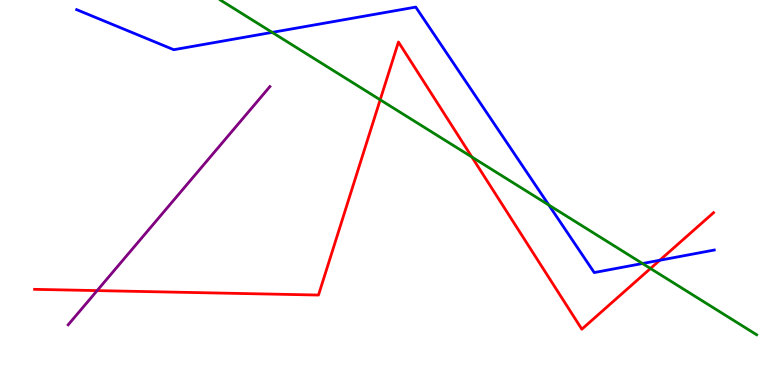[{'lines': ['blue', 'red'], 'intersections': [{'x': 8.51, 'y': 3.24}]}, {'lines': ['green', 'red'], 'intersections': [{'x': 4.91, 'y': 7.41}, {'x': 6.09, 'y': 5.92}, {'x': 8.39, 'y': 3.03}]}, {'lines': ['purple', 'red'], 'intersections': [{'x': 1.25, 'y': 2.45}]}, {'lines': ['blue', 'green'], 'intersections': [{'x': 3.51, 'y': 9.16}, {'x': 7.08, 'y': 4.67}, {'x': 8.29, 'y': 3.16}]}, {'lines': ['blue', 'purple'], 'intersections': []}, {'lines': ['green', 'purple'], 'intersections': []}]